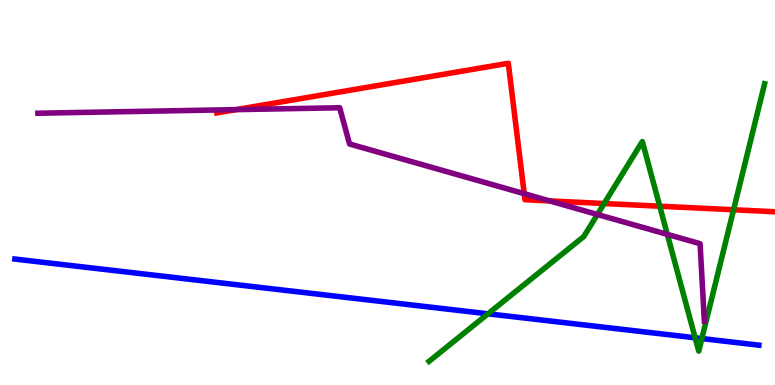[{'lines': ['blue', 'red'], 'intersections': []}, {'lines': ['green', 'red'], 'intersections': [{'x': 7.8, 'y': 4.71}, {'x': 8.51, 'y': 4.64}, {'x': 9.47, 'y': 4.55}]}, {'lines': ['purple', 'red'], 'intersections': [{'x': 3.05, 'y': 7.15}, {'x': 6.76, 'y': 4.97}, {'x': 7.09, 'y': 4.78}]}, {'lines': ['blue', 'green'], 'intersections': [{'x': 6.3, 'y': 1.85}, {'x': 8.97, 'y': 1.23}, {'x': 9.06, 'y': 1.21}]}, {'lines': ['blue', 'purple'], 'intersections': []}, {'lines': ['green', 'purple'], 'intersections': [{'x': 7.71, 'y': 4.43}, {'x': 8.61, 'y': 3.91}]}]